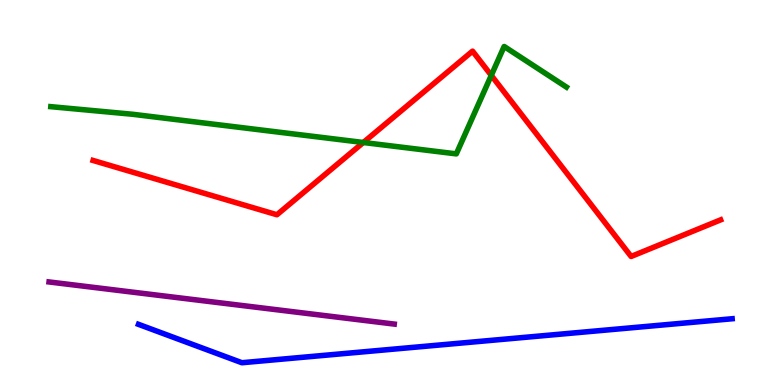[{'lines': ['blue', 'red'], 'intersections': []}, {'lines': ['green', 'red'], 'intersections': [{'x': 4.69, 'y': 6.3}, {'x': 6.34, 'y': 8.04}]}, {'lines': ['purple', 'red'], 'intersections': []}, {'lines': ['blue', 'green'], 'intersections': []}, {'lines': ['blue', 'purple'], 'intersections': []}, {'lines': ['green', 'purple'], 'intersections': []}]